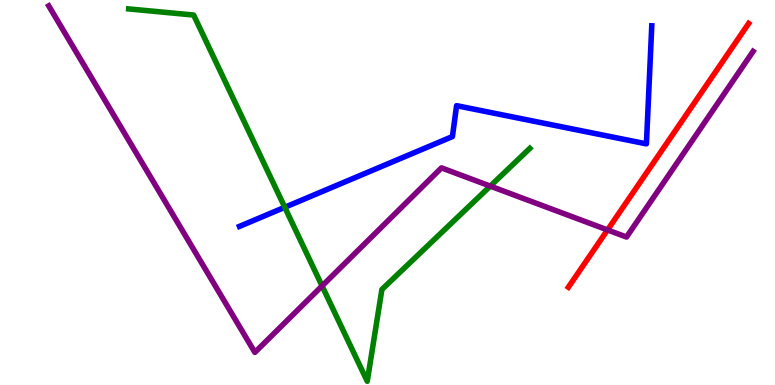[{'lines': ['blue', 'red'], 'intersections': []}, {'lines': ['green', 'red'], 'intersections': []}, {'lines': ['purple', 'red'], 'intersections': [{'x': 7.84, 'y': 4.03}]}, {'lines': ['blue', 'green'], 'intersections': [{'x': 3.67, 'y': 4.62}]}, {'lines': ['blue', 'purple'], 'intersections': []}, {'lines': ['green', 'purple'], 'intersections': [{'x': 4.16, 'y': 2.57}, {'x': 6.33, 'y': 5.17}]}]